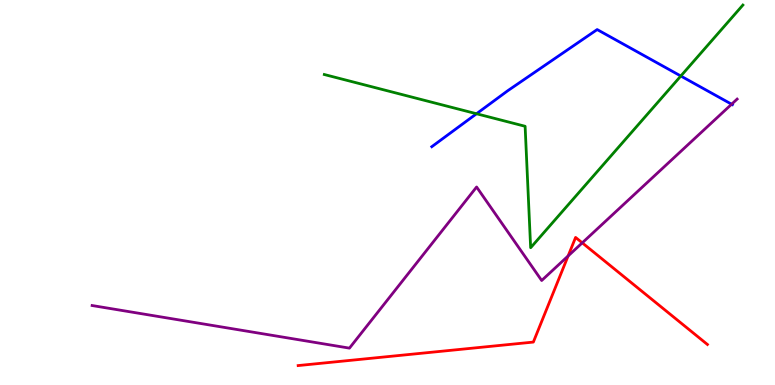[{'lines': ['blue', 'red'], 'intersections': []}, {'lines': ['green', 'red'], 'intersections': []}, {'lines': ['purple', 'red'], 'intersections': [{'x': 7.33, 'y': 3.35}, {'x': 7.51, 'y': 3.69}]}, {'lines': ['blue', 'green'], 'intersections': [{'x': 6.15, 'y': 7.05}, {'x': 8.78, 'y': 8.03}]}, {'lines': ['blue', 'purple'], 'intersections': [{'x': 9.44, 'y': 7.29}]}, {'lines': ['green', 'purple'], 'intersections': []}]